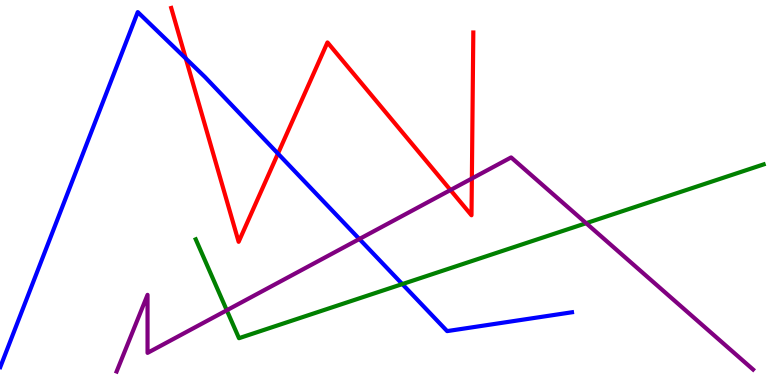[{'lines': ['blue', 'red'], 'intersections': [{'x': 2.4, 'y': 8.48}, {'x': 3.59, 'y': 6.01}]}, {'lines': ['green', 'red'], 'intersections': []}, {'lines': ['purple', 'red'], 'intersections': [{'x': 5.81, 'y': 5.06}, {'x': 6.09, 'y': 5.36}]}, {'lines': ['blue', 'green'], 'intersections': [{'x': 5.19, 'y': 2.62}]}, {'lines': ['blue', 'purple'], 'intersections': [{'x': 4.64, 'y': 3.79}]}, {'lines': ['green', 'purple'], 'intersections': [{'x': 2.93, 'y': 1.94}, {'x': 7.56, 'y': 4.2}]}]